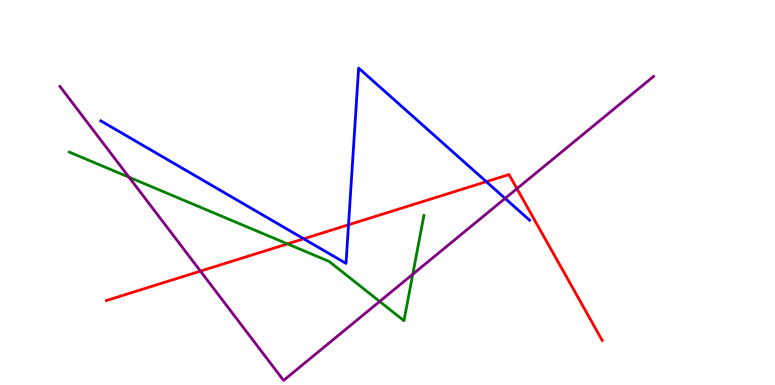[{'lines': ['blue', 'red'], 'intersections': [{'x': 3.92, 'y': 3.8}, {'x': 4.5, 'y': 4.16}, {'x': 6.27, 'y': 5.28}]}, {'lines': ['green', 'red'], 'intersections': [{'x': 3.71, 'y': 3.67}]}, {'lines': ['purple', 'red'], 'intersections': [{'x': 2.59, 'y': 2.96}, {'x': 6.67, 'y': 5.1}]}, {'lines': ['blue', 'green'], 'intersections': []}, {'lines': ['blue', 'purple'], 'intersections': [{'x': 6.52, 'y': 4.85}]}, {'lines': ['green', 'purple'], 'intersections': [{'x': 1.66, 'y': 5.4}, {'x': 4.9, 'y': 2.17}, {'x': 5.33, 'y': 2.88}]}]